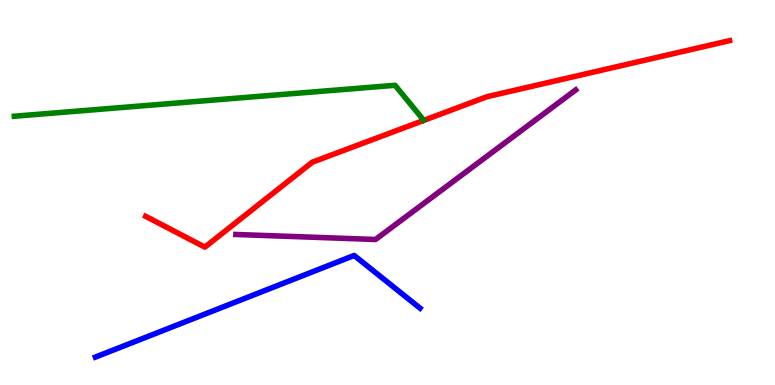[{'lines': ['blue', 'red'], 'intersections': []}, {'lines': ['green', 'red'], 'intersections': []}, {'lines': ['purple', 'red'], 'intersections': []}, {'lines': ['blue', 'green'], 'intersections': []}, {'lines': ['blue', 'purple'], 'intersections': []}, {'lines': ['green', 'purple'], 'intersections': []}]